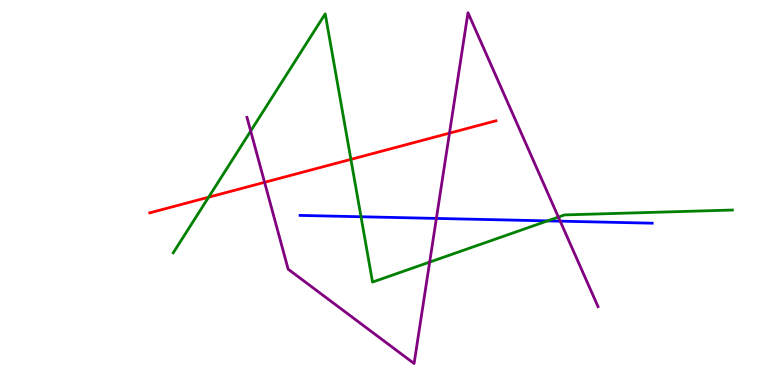[{'lines': ['blue', 'red'], 'intersections': []}, {'lines': ['green', 'red'], 'intersections': [{'x': 2.69, 'y': 4.88}, {'x': 4.53, 'y': 5.86}]}, {'lines': ['purple', 'red'], 'intersections': [{'x': 3.41, 'y': 5.26}, {'x': 5.8, 'y': 6.54}]}, {'lines': ['blue', 'green'], 'intersections': [{'x': 4.66, 'y': 4.37}, {'x': 7.06, 'y': 4.26}]}, {'lines': ['blue', 'purple'], 'intersections': [{'x': 5.63, 'y': 4.33}, {'x': 7.23, 'y': 4.26}]}, {'lines': ['green', 'purple'], 'intersections': [{'x': 3.23, 'y': 6.6}, {'x': 5.54, 'y': 3.19}, {'x': 7.21, 'y': 4.36}]}]